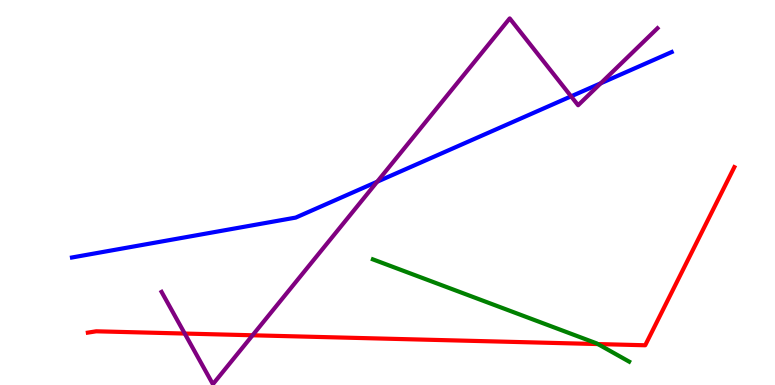[{'lines': ['blue', 'red'], 'intersections': []}, {'lines': ['green', 'red'], 'intersections': [{'x': 7.71, 'y': 1.06}]}, {'lines': ['purple', 'red'], 'intersections': [{'x': 2.38, 'y': 1.34}, {'x': 3.26, 'y': 1.29}]}, {'lines': ['blue', 'green'], 'intersections': []}, {'lines': ['blue', 'purple'], 'intersections': [{'x': 4.87, 'y': 5.28}, {'x': 7.37, 'y': 7.5}, {'x': 7.75, 'y': 7.84}]}, {'lines': ['green', 'purple'], 'intersections': []}]